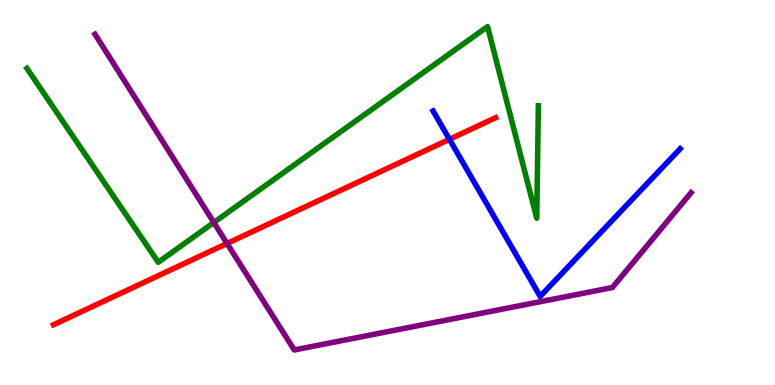[{'lines': ['blue', 'red'], 'intersections': [{'x': 5.8, 'y': 6.38}]}, {'lines': ['green', 'red'], 'intersections': []}, {'lines': ['purple', 'red'], 'intersections': [{'x': 2.93, 'y': 3.68}]}, {'lines': ['blue', 'green'], 'intersections': []}, {'lines': ['blue', 'purple'], 'intersections': []}, {'lines': ['green', 'purple'], 'intersections': [{'x': 2.76, 'y': 4.22}]}]